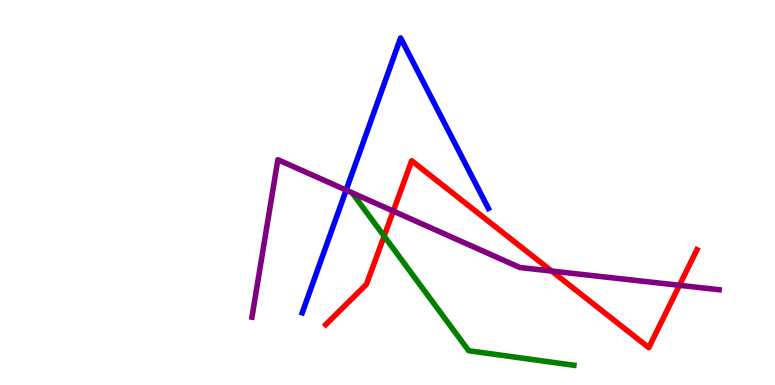[{'lines': ['blue', 'red'], 'intersections': []}, {'lines': ['green', 'red'], 'intersections': [{'x': 4.96, 'y': 3.87}]}, {'lines': ['purple', 'red'], 'intersections': [{'x': 5.07, 'y': 4.52}, {'x': 7.12, 'y': 2.96}, {'x': 8.77, 'y': 2.59}]}, {'lines': ['blue', 'green'], 'intersections': []}, {'lines': ['blue', 'purple'], 'intersections': [{'x': 4.47, 'y': 5.06}]}, {'lines': ['green', 'purple'], 'intersections': []}]